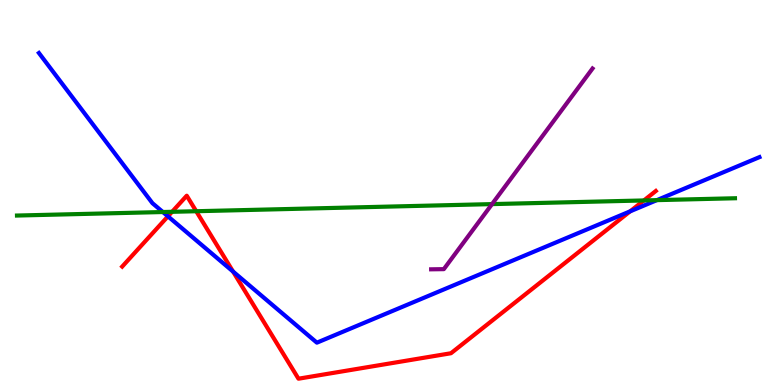[{'lines': ['blue', 'red'], 'intersections': [{'x': 2.17, 'y': 4.38}, {'x': 3.01, 'y': 2.95}, {'x': 8.13, 'y': 4.51}]}, {'lines': ['green', 'red'], 'intersections': [{'x': 2.22, 'y': 4.5}, {'x': 2.53, 'y': 4.51}, {'x': 8.31, 'y': 4.79}]}, {'lines': ['purple', 'red'], 'intersections': []}, {'lines': ['blue', 'green'], 'intersections': [{'x': 2.1, 'y': 4.49}, {'x': 8.48, 'y': 4.8}]}, {'lines': ['blue', 'purple'], 'intersections': []}, {'lines': ['green', 'purple'], 'intersections': [{'x': 6.35, 'y': 4.7}]}]